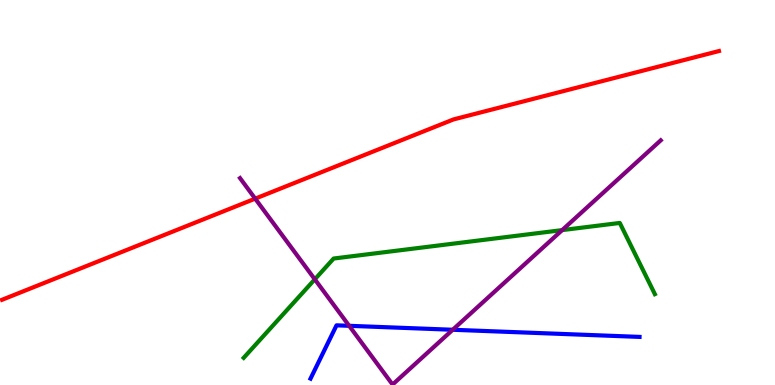[{'lines': ['blue', 'red'], 'intersections': []}, {'lines': ['green', 'red'], 'intersections': []}, {'lines': ['purple', 'red'], 'intersections': [{'x': 3.29, 'y': 4.84}]}, {'lines': ['blue', 'green'], 'intersections': []}, {'lines': ['blue', 'purple'], 'intersections': [{'x': 4.51, 'y': 1.54}, {'x': 5.84, 'y': 1.43}]}, {'lines': ['green', 'purple'], 'intersections': [{'x': 4.06, 'y': 2.74}, {'x': 7.25, 'y': 4.02}]}]